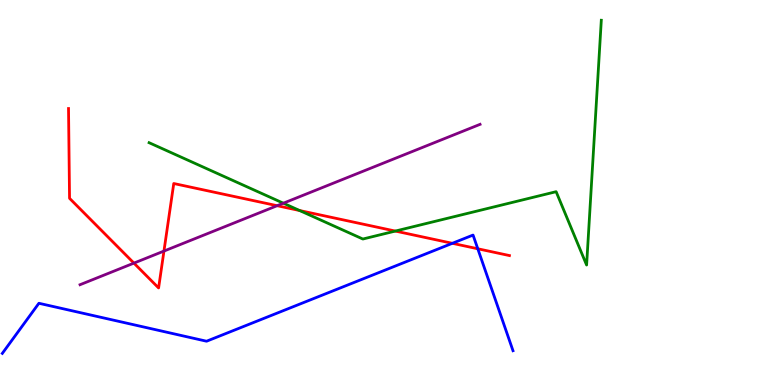[{'lines': ['blue', 'red'], 'intersections': [{'x': 5.84, 'y': 3.68}, {'x': 6.16, 'y': 3.54}]}, {'lines': ['green', 'red'], 'intersections': [{'x': 3.87, 'y': 4.53}, {'x': 5.1, 'y': 4.0}]}, {'lines': ['purple', 'red'], 'intersections': [{'x': 1.73, 'y': 3.17}, {'x': 2.12, 'y': 3.48}, {'x': 3.58, 'y': 4.66}]}, {'lines': ['blue', 'green'], 'intersections': []}, {'lines': ['blue', 'purple'], 'intersections': []}, {'lines': ['green', 'purple'], 'intersections': [{'x': 3.66, 'y': 4.72}]}]